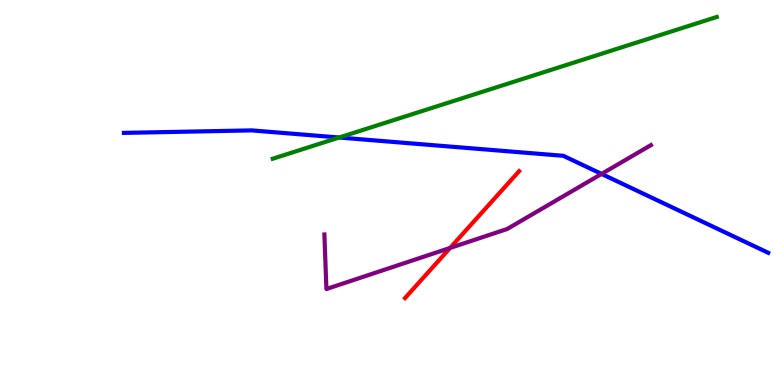[{'lines': ['blue', 'red'], 'intersections': []}, {'lines': ['green', 'red'], 'intersections': []}, {'lines': ['purple', 'red'], 'intersections': [{'x': 5.81, 'y': 3.56}]}, {'lines': ['blue', 'green'], 'intersections': [{'x': 4.38, 'y': 6.43}]}, {'lines': ['blue', 'purple'], 'intersections': [{'x': 7.76, 'y': 5.48}]}, {'lines': ['green', 'purple'], 'intersections': []}]